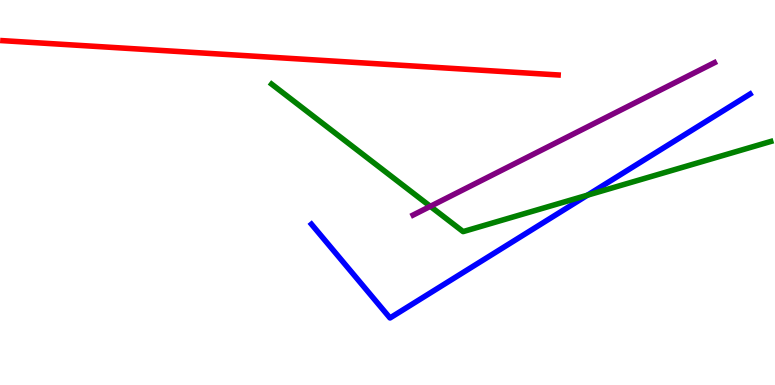[{'lines': ['blue', 'red'], 'intersections': []}, {'lines': ['green', 'red'], 'intersections': []}, {'lines': ['purple', 'red'], 'intersections': []}, {'lines': ['blue', 'green'], 'intersections': [{'x': 7.58, 'y': 4.93}]}, {'lines': ['blue', 'purple'], 'intersections': []}, {'lines': ['green', 'purple'], 'intersections': [{'x': 5.55, 'y': 4.64}]}]